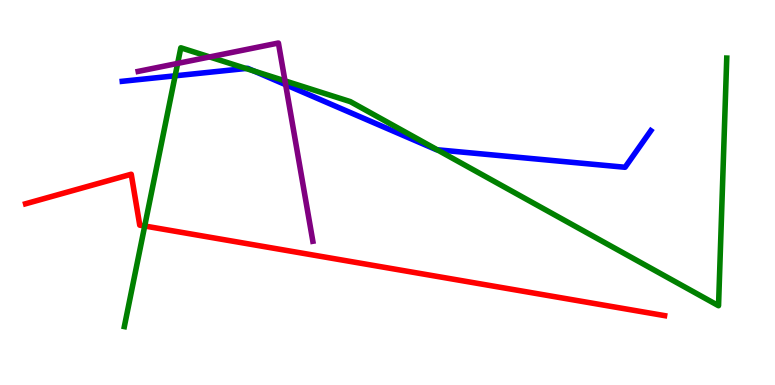[{'lines': ['blue', 'red'], 'intersections': []}, {'lines': ['green', 'red'], 'intersections': [{'x': 1.87, 'y': 4.13}]}, {'lines': ['purple', 'red'], 'intersections': []}, {'lines': ['blue', 'green'], 'intersections': [{'x': 2.26, 'y': 8.03}, {'x': 3.17, 'y': 8.22}, {'x': 3.28, 'y': 8.16}, {'x': 5.64, 'y': 6.11}]}, {'lines': ['blue', 'purple'], 'intersections': [{'x': 3.69, 'y': 7.8}]}, {'lines': ['green', 'purple'], 'intersections': [{'x': 2.29, 'y': 8.35}, {'x': 2.7, 'y': 8.52}, {'x': 3.68, 'y': 7.9}]}]